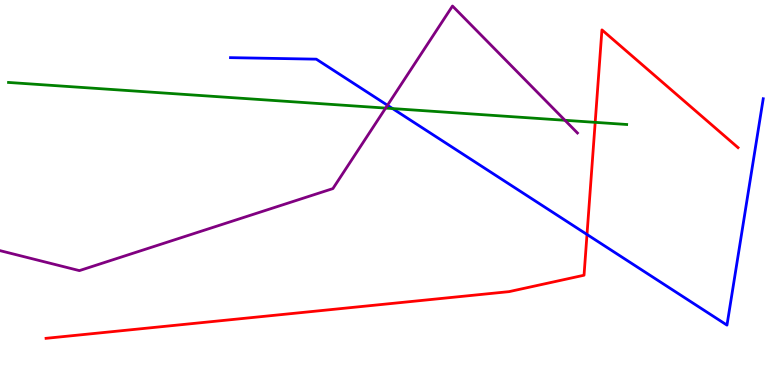[{'lines': ['blue', 'red'], 'intersections': [{'x': 7.57, 'y': 3.91}]}, {'lines': ['green', 'red'], 'intersections': [{'x': 7.68, 'y': 6.82}]}, {'lines': ['purple', 'red'], 'intersections': []}, {'lines': ['blue', 'green'], 'intersections': [{'x': 5.07, 'y': 7.18}]}, {'lines': ['blue', 'purple'], 'intersections': [{'x': 5.0, 'y': 7.27}]}, {'lines': ['green', 'purple'], 'intersections': [{'x': 4.98, 'y': 7.19}, {'x': 7.29, 'y': 6.88}]}]